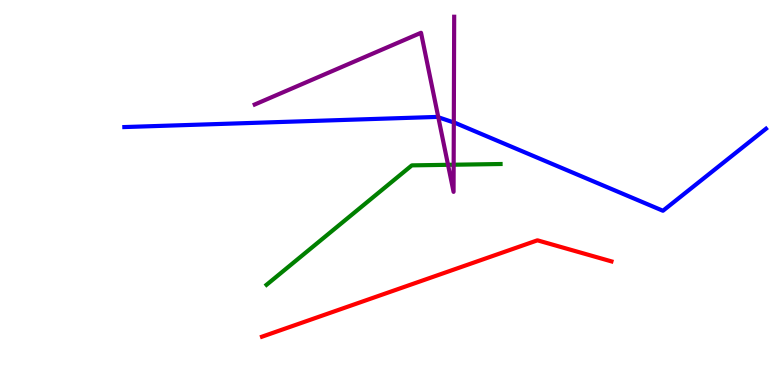[{'lines': ['blue', 'red'], 'intersections': []}, {'lines': ['green', 'red'], 'intersections': []}, {'lines': ['purple', 'red'], 'intersections': []}, {'lines': ['blue', 'green'], 'intersections': []}, {'lines': ['blue', 'purple'], 'intersections': [{'x': 5.66, 'y': 6.95}, {'x': 5.86, 'y': 6.82}]}, {'lines': ['green', 'purple'], 'intersections': [{'x': 5.78, 'y': 5.72}, {'x': 5.85, 'y': 5.72}]}]